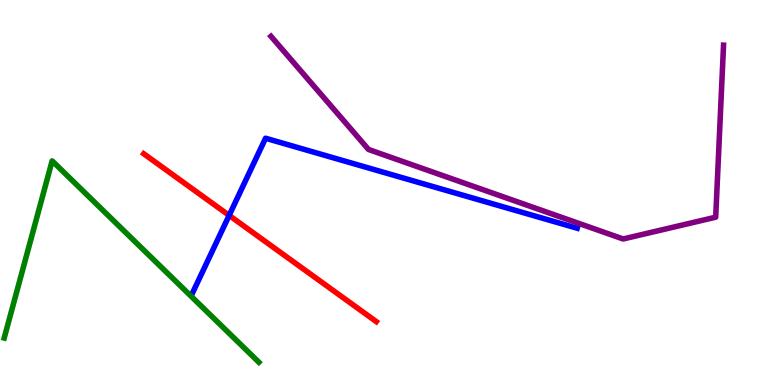[{'lines': ['blue', 'red'], 'intersections': [{'x': 2.96, 'y': 4.41}]}, {'lines': ['green', 'red'], 'intersections': []}, {'lines': ['purple', 'red'], 'intersections': []}, {'lines': ['blue', 'green'], 'intersections': []}, {'lines': ['blue', 'purple'], 'intersections': []}, {'lines': ['green', 'purple'], 'intersections': []}]